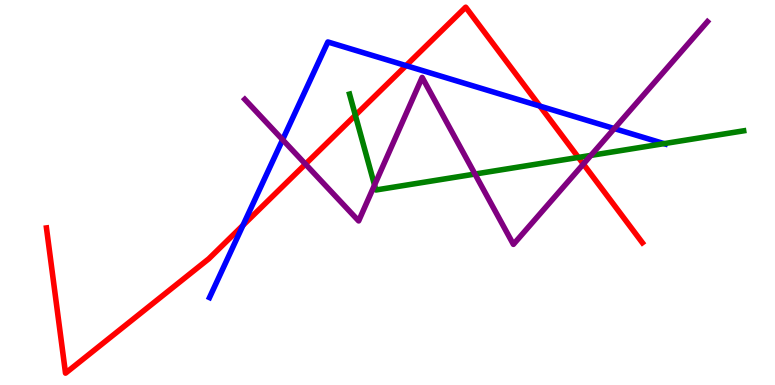[{'lines': ['blue', 'red'], 'intersections': [{'x': 3.14, 'y': 4.15}, {'x': 5.24, 'y': 8.3}, {'x': 6.97, 'y': 7.24}]}, {'lines': ['green', 'red'], 'intersections': [{'x': 4.59, 'y': 7.01}, {'x': 7.46, 'y': 5.91}]}, {'lines': ['purple', 'red'], 'intersections': [{'x': 3.94, 'y': 5.74}, {'x': 7.53, 'y': 5.74}]}, {'lines': ['blue', 'green'], 'intersections': [{'x': 8.57, 'y': 6.27}]}, {'lines': ['blue', 'purple'], 'intersections': [{'x': 3.65, 'y': 6.37}, {'x': 7.93, 'y': 6.66}]}, {'lines': ['green', 'purple'], 'intersections': [{'x': 4.83, 'y': 5.19}, {'x': 6.13, 'y': 5.48}, {'x': 7.62, 'y': 5.96}]}]